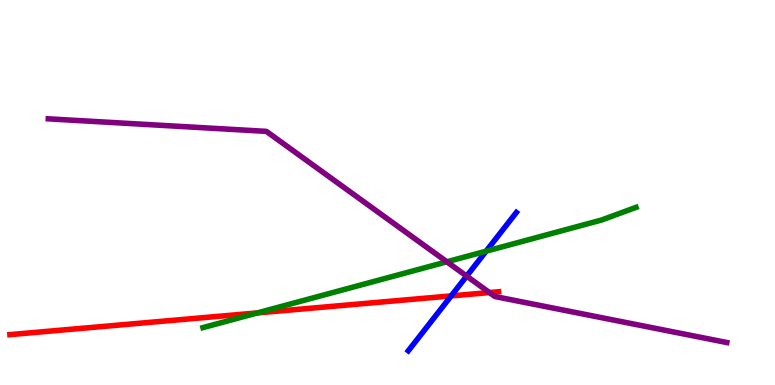[{'lines': ['blue', 'red'], 'intersections': [{'x': 5.82, 'y': 2.31}]}, {'lines': ['green', 'red'], 'intersections': [{'x': 3.32, 'y': 1.87}]}, {'lines': ['purple', 'red'], 'intersections': [{'x': 6.32, 'y': 2.4}]}, {'lines': ['blue', 'green'], 'intersections': [{'x': 6.27, 'y': 3.48}]}, {'lines': ['blue', 'purple'], 'intersections': [{'x': 6.02, 'y': 2.83}]}, {'lines': ['green', 'purple'], 'intersections': [{'x': 5.77, 'y': 3.2}]}]